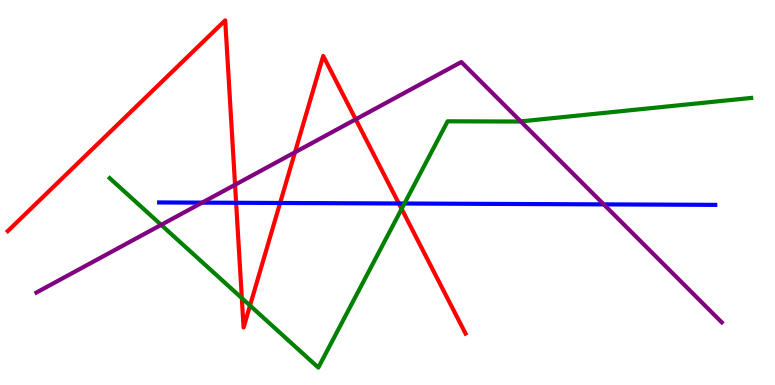[{'lines': ['blue', 'red'], 'intersections': [{'x': 3.05, 'y': 4.73}, {'x': 3.61, 'y': 4.73}, {'x': 5.15, 'y': 4.71}]}, {'lines': ['green', 'red'], 'intersections': [{'x': 3.12, 'y': 2.26}, {'x': 3.23, 'y': 2.06}, {'x': 5.18, 'y': 4.57}]}, {'lines': ['purple', 'red'], 'intersections': [{'x': 3.03, 'y': 5.2}, {'x': 3.81, 'y': 6.04}, {'x': 4.59, 'y': 6.9}]}, {'lines': ['blue', 'green'], 'intersections': [{'x': 5.22, 'y': 4.71}]}, {'lines': ['blue', 'purple'], 'intersections': [{'x': 2.61, 'y': 4.74}, {'x': 7.79, 'y': 4.69}]}, {'lines': ['green', 'purple'], 'intersections': [{'x': 2.08, 'y': 4.16}, {'x': 6.72, 'y': 6.85}]}]